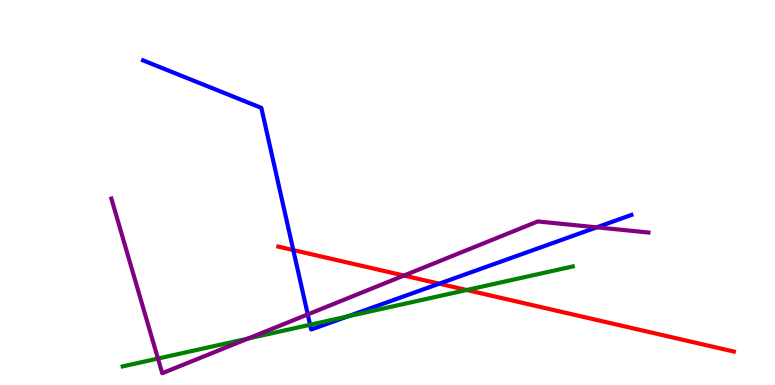[{'lines': ['blue', 'red'], 'intersections': [{'x': 3.78, 'y': 3.5}, {'x': 5.67, 'y': 2.63}]}, {'lines': ['green', 'red'], 'intersections': [{'x': 6.02, 'y': 2.47}]}, {'lines': ['purple', 'red'], 'intersections': [{'x': 5.21, 'y': 2.84}]}, {'lines': ['blue', 'green'], 'intersections': [{'x': 4.0, 'y': 1.56}, {'x': 4.49, 'y': 1.78}]}, {'lines': ['blue', 'purple'], 'intersections': [{'x': 3.97, 'y': 1.83}, {'x': 7.7, 'y': 4.1}]}, {'lines': ['green', 'purple'], 'intersections': [{'x': 2.04, 'y': 0.687}, {'x': 3.2, 'y': 1.21}]}]